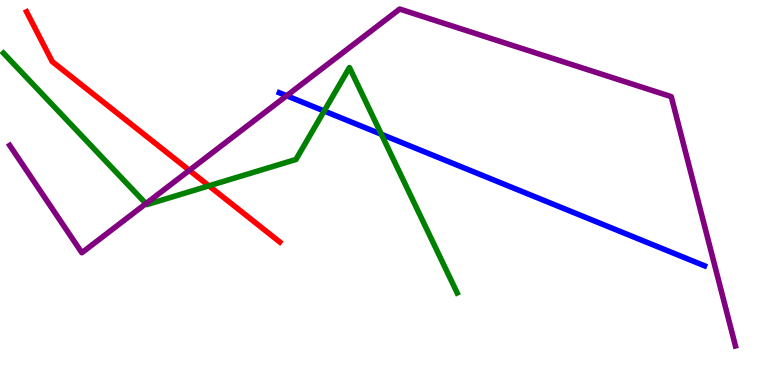[{'lines': ['blue', 'red'], 'intersections': []}, {'lines': ['green', 'red'], 'intersections': [{'x': 2.7, 'y': 5.17}]}, {'lines': ['purple', 'red'], 'intersections': [{'x': 2.44, 'y': 5.58}]}, {'lines': ['blue', 'green'], 'intersections': [{'x': 4.18, 'y': 7.12}, {'x': 4.92, 'y': 6.51}]}, {'lines': ['blue', 'purple'], 'intersections': [{'x': 3.7, 'y': 7.51}]}, {'lines': ['green', 'purple'], 'intersections': [{'x': 1.88, 'y': 4.71}]}]